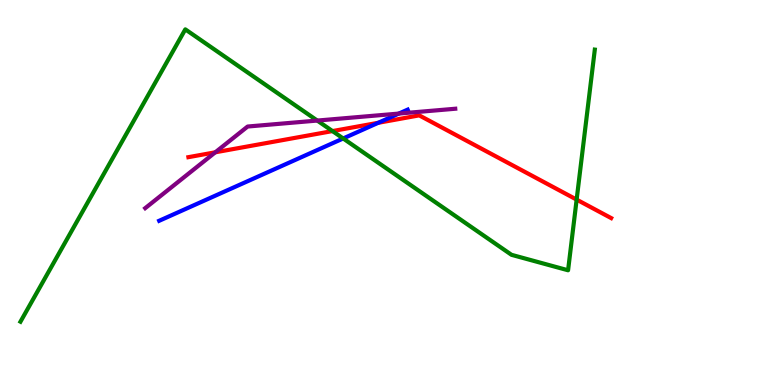[{'lines': ['blue', 'red'], 'intersections': [{'x': 4.88, 'y': 6.81}]}, {'lines': ['green', 'red'], 'intersections': [{'x': 4.29, 'y': 6.6}, {'x': 7.44, 'y': 4.82}]}, {'lines': ['purple', 'red'], 'intersections': [{'x': 2.78, 'y': 6.04}]}, {'lines': ['blue', 'green'], 'intersections': [{'x': 4.43, 'y': 6.4}]}, {'lines': ['blue', 'purple'], 'intersections': [{'x': 5.15, 'y': 7.05}]}, {'lines': ['green', 'purple'], 'intersections': [{'x': 4.09, 'y': 6.87}]}]